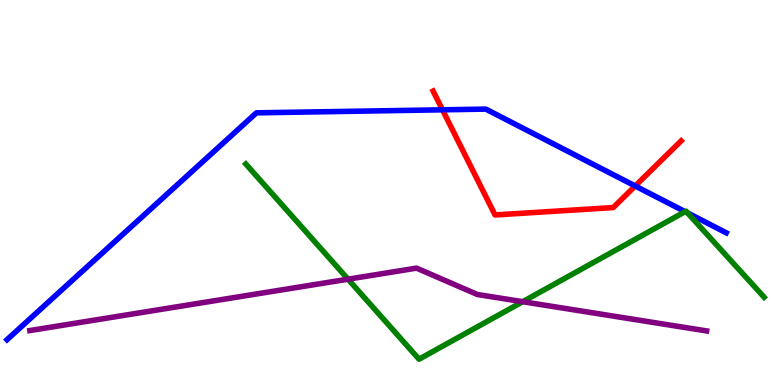[{'lines': ['blue', 'red'], 'intersections': [{'x': 5.71, 'y': 7.15}, {'x': 8.2, 'y': 5.17}]}, {'lines': ['green', 'red'], 'intersections': []}, {'lines': ['purple', 'red'], 'intersections': []}, {'lines': ['blue', 'green'], 'intersections': [{'x': 8.84, 'y': 4.5}, {'x': 8.87, 'y': 4.47}]}, {'lines': ['blue', 'purple'], 'intersections': []}, {'lines': ['green', 'purple'], 'intersections': [{'x': 4.49, 'y': 2.75}, {'x': 6.74, 'y': 2.16}]}]